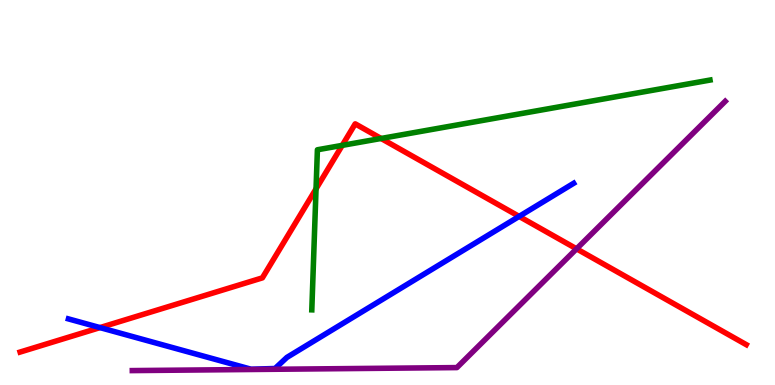[{'lines': ['blue', 'red'], 'intersections': [{'x': 1.29, 'y': 1.49}, {'x': 6.7, 'y': 4.38}]}, {'lines': ['green', 'red'], 'intersections': [{'x': 4.08, 'y': 5.1}, {'x': 4.42, 'y': 6.22}, {'x': 4.92, 'y': 6.4}]}, {'lines': ['purple', 'red'], 'intersections': [{'x': 7.44, 'y': 3.54}]}, {'lines': ['blue', 'green'], 'intersections': []}, {'lines': ['blue', 'purple'], 'intersections': []}, {'lines': ['green', 'purple'], 'intersections': []}]